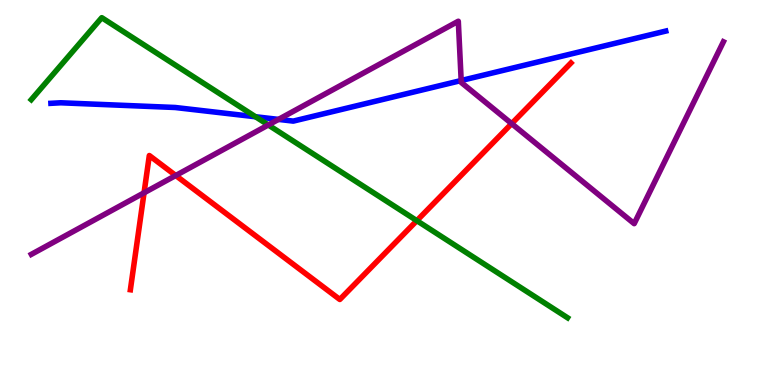[{'lines': ['blue', 'red'], 'intersections': []}, {'lines': ['green', 'red'], 'intersections': [{'x': 5.38, 'y': 4.27}]}, {'lines': ['purple', 'red'], 'intersections': [{'x': 1.86, 'y': 4.99}, {'x': 2.27, 'y': 5.44}, {'x': 6.6, 'y': 6.79}]}, {'lines': ['blue', 'green'], 'intersections': [{'x': 3.3, 'y': 6.97}]}, {'lines': ['blue', 'purple'], 'intersections': [{'x': 3.59, 'y': 6.9}, {'x': 5.95, 'y': 7.91}]}, {'lines': ['green', 'purple'], 'intersections': [{'x': 3.46, 'y': 6.75}]}]